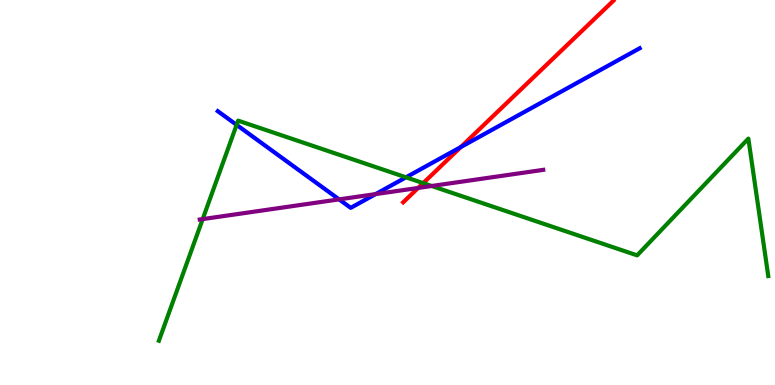[{'lines': ['blue', 'red'], 'intersections': [{'x': 5.95, 'y': 6.18}]}, {'lines': ['green', 'red'], 'intersections': [{'x': 5.46, 'y': 5.24}]}, {'lines': ['purple', 'red'], 'intersections': [{'x': 5.4, 'y': 5.12}]}, {'lines': ['blue', 'green'], 'intersections': [{'x': 3.05, 'y': 6.76}, {'x': 5.24, 'y': 5.39}]}, {'lines': ['blue', 'purple'], 'intersections': [{'x': 4.38, 'y': 4.82}, {'x': 4.85, 'y': 4.96}]}, {'lines': ['green', 'purple'], 'intersections': [{'x': 2.62, 'y': 4.31}, {'x': 5.57, 'y': 5.17}]}]